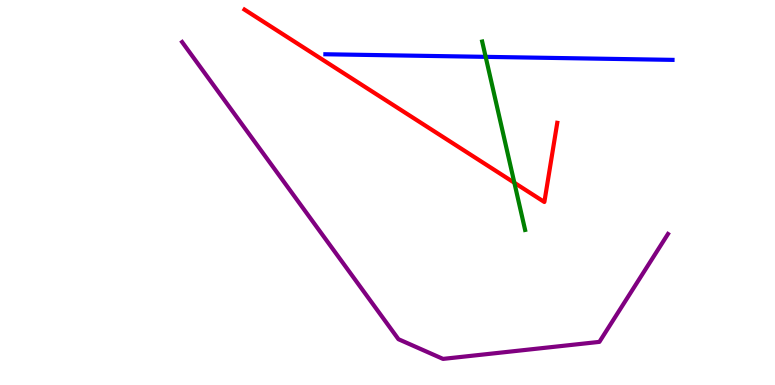[{'lines': ['blue', 'red'], 'intersections': []}, {'lines': ['green', 'red'], 'intersections': [{'x': 6.64, 'y': 5.25}]}, {'lines': ['purple', 'red'], 'intersections': []}, {'lines': ['blue', 'green'], 'intersections': [{'x': 6.27, 'y': 8.52}]}, {'lines': ['blue', 'purple'], 'intersections': []}, {'lines': ['green', 'purple'], 'intersections': []}]